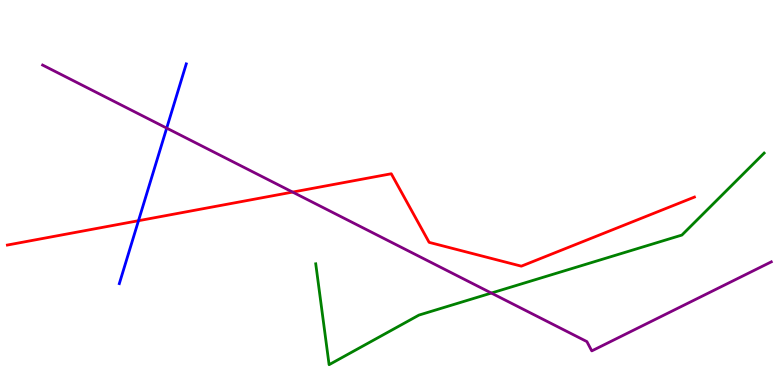[{'lines': ['blue', 'red'], 'intersections': [{'x': 1.79, 'y': 4.27}]}, {'lines': ['green', 'red'], 'intersections': []}, {'lines': ['purple', 'red'], 'intersections': [{'x': 3.78, 'y': 5.01}]}, {'lines': ['blue', 'green'], 'intersections': []}, {'lines': ['blue', 'purple'], 'intersections': [{'x': 2.15, 'y': 6.67}]}, {'lines': ['green', 'purple'], 'intersections': [{'x': 6.34, 'y': 2.39}]}]